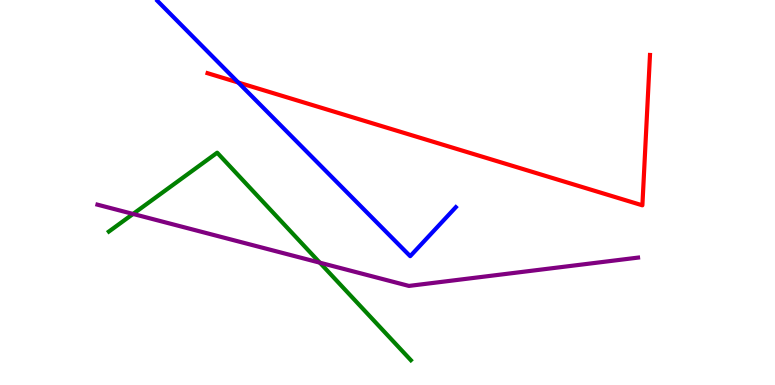[{'lines': ['blue', 'red'], 'intersections': [{'x': 3.07, 'y': 7.86}]}, {'lines': ['green', 'red'], 'intersections': []}, {'lines': ['purple', 'red'], 'intersections': []}, {'lines': ['blue', 'green'], 'intersections': []}, {'lines': ['blue', 'purple'], 'intersections': []}, {'lines': ['green', 'purple'], 'intersections': [{'x': 1.72, 'y': 4.44}, {'x': 4.13, 'y': 3.18}]}]